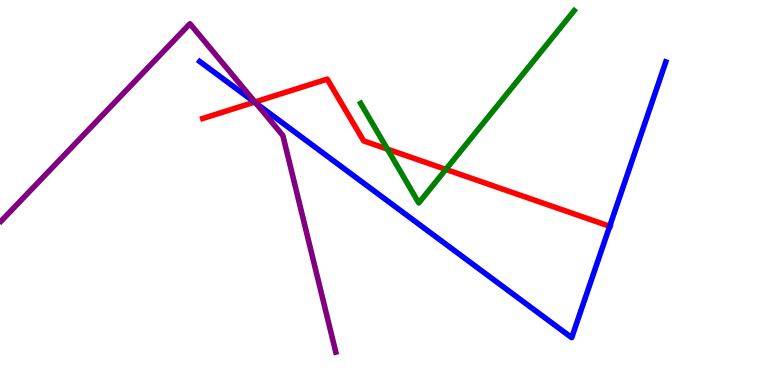[{'lines': ['blue', 'red'], 'intersections': [{'x': 3.28, 'y': 7.35}, {'x': 7.87, 'y': 4.12}]}, {'lines': ['green', 'red'], 'intersections': [{'x': 5.0, 'y': 6.13}, {'x': 5.75, 'y': 5.6}]}, {'lines': ['purple', 'red'], 'intersections': [{'x': 3.29, 'y': 7.35}]}, {'lines': ['blue', 'green'], 'intersections': []}, {'lines': ['blue', 'purple'], 'intersections': [{'x': 3.3, 'y': 7.32}]}, {'lines': ['green', 'purple'], 'intersections': []}]